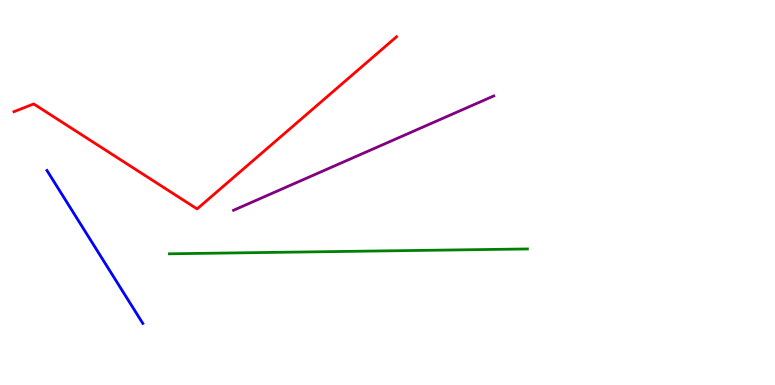[{'lines': ['blue', 'red'], 'intersections': []}, {'lines': ['green', 'red'], 'intersections': []}, {'lines': ['purple', 'red'], 'intersections': []}, {'lines': ['blue', 'green'], 'intersections': []}, {'lines': ['blue', 'purple'], 'intersections': []}, {'lines': ['green', 'purple'], 'intersections': []}]